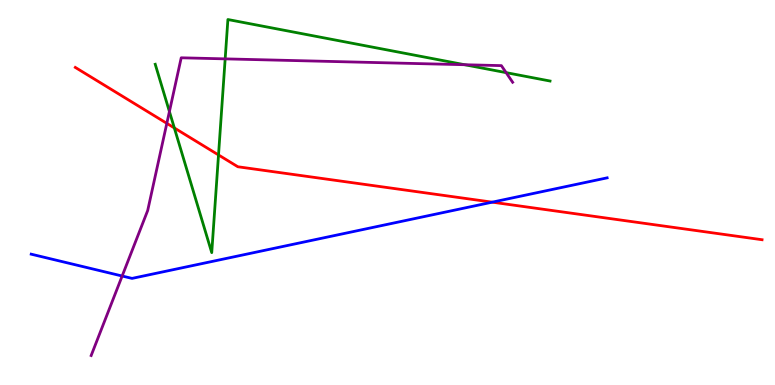[{'lines': ['blue', 'red'], 'intersections': [{'x': 6.35, 'y': 4.75}]}, {'lines': ['green', 'red'], 'intersections': [{'x': 2.25, 'y': 6.68}, {'x': 2.82, 'y': 5.98}]}, {'lines': ['purple', 'red'], 'intersections': [{'x': 2.15, 'y': 6.8}]}, {'lines': ['blue', 'green'], 'intersections': []}, {'lines': ['blue', 'purple'], 'intersections': [{'x': 1.58, 'y': 2.83}]}, {'lines': ['green', 'purple'], 'intersections': [{'x': 2.19, 'y': 7.1}, {'x': 2.91, 'y': 8.47}, {'x': 6.0, 'y': 8.32}, {'x': 6.53, 'y': 8.11}]}]